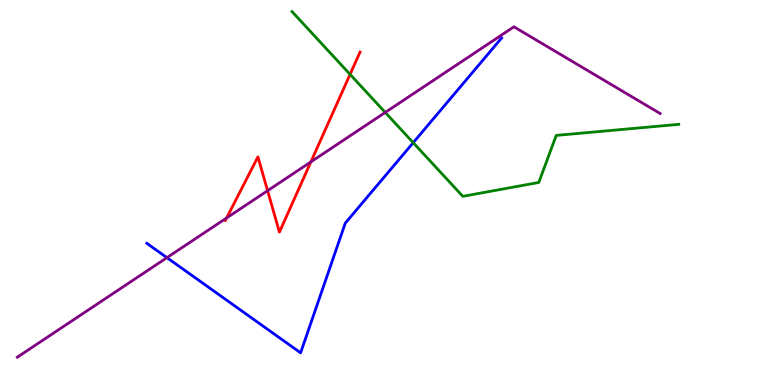[{'lines': ['blue', 'red'], 'intersections': []}, {'lines': ['green', 'red'], 'intersections': [{'x': 4.52, 'y': 8.07}]}, {'lines': ['purple', 'red'], 'intersections': [{'x': 2.92, 'y': 4.34}, {'x': 3.45, 'y': 5.05}, {'x': 4.01, 'y': 5.79}]}, {'lines': ['blue', 'green'], 'intersections': [{'x': 5.33, 'y': 6.29}]}, {'lines': ['blue', 'purple'], 'intersections': [{'x': 2.15, 'y': 3.31}]}, {'lines': ['green', 'purple'], 'intersections': [{'x': 4.97, 'y': 7.08}]}]